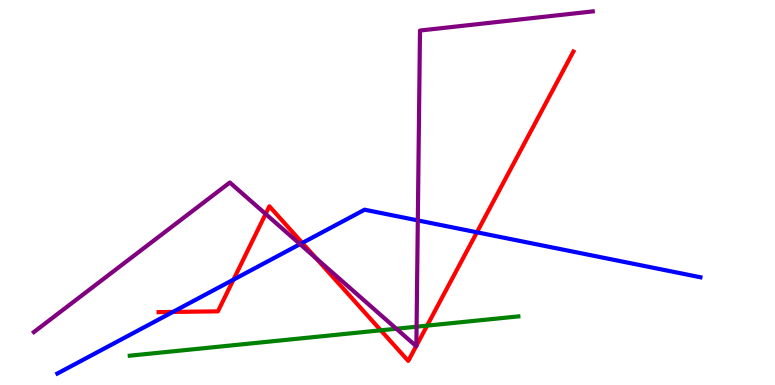[{'lines': ['blue', 'red'], 'intersections': [{'x': 2.23, 'y': 1.9}, {'x': 3.01, 'y': 2.74}, {'x': 3.9, 'y': 3.69}, {'x': 6.15, 'y': 3.97}]}, {'lines': ['green', 'red'], 'intersections': [{'x': 4.91, 'y': 1.42}, {'x': 5.51, 'y': 1.54}]}, {'lines': ['purple', 'red'], 'intersections': [{'x': 3.43, 'y': 4.44}, {'x': 4.08, 'y': 3.29}, {'x': 5.37, 'y': 1.01}, {'x': 5.37, 'y': 1.02}]}, {'lines': ['blue', 'green'], 'intersections': []}, {'lines': ['blue', 'purple'], 'intersections': [{'x': 3.87, 'y': 3.66}, {'x': 5.39, 'y': 4.27}]}, {'lines': ['green', 'purple'], 'intersections': [{'x': 5.11, 'y': 1.46}, {'x': 5.38, 'y': 1.51}]}]